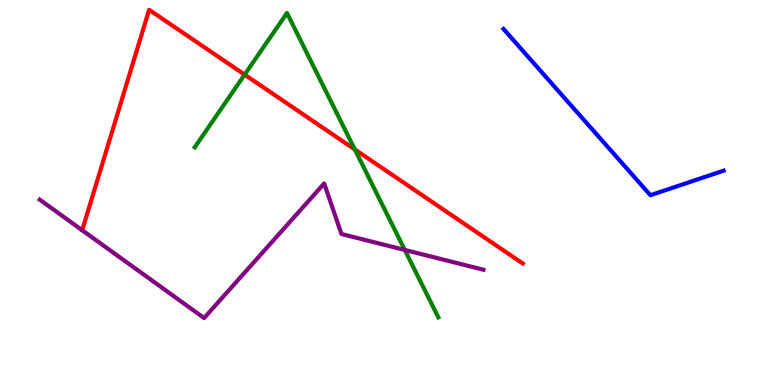[{'lines': ['blue', 'red'], 'intersections': []}, {'lines': ['green', 'red'], 'intersections': [{'x': 3.16, 'y': 8.06}, {'x': 4.58, 'y': 6.12}]}, {'lines': ['purple', 'red'], 'intersections': []}, {'lines': ['blue', 'green'], 'intersections': []}, {'lines': ['blue', 'purple'], 'intersections': []}, {'lines': ['green', 'purple'], 'intersections': [{'x': 5.22, 'y': 3.51}]}]